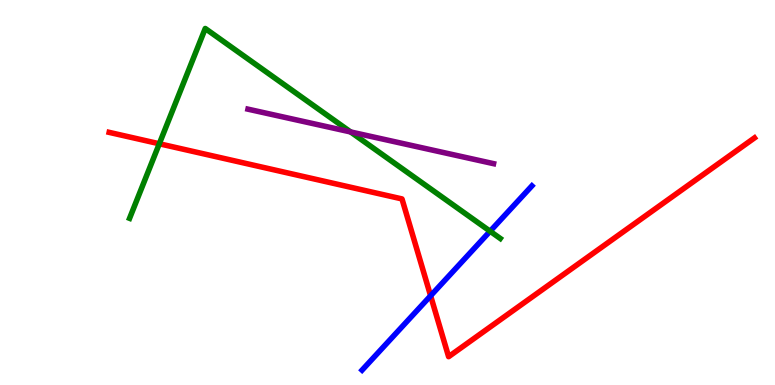[{'lines': ['blue', 'red'], 'intersections': [{'x': 5.56, 'y': 2.32}]}, {'lines': ['green', 'red'], 'intersections': [{'x': 2.06, 'y': 6.27}]}, {'lines': ['purple', 'red'], 'intersections': []}, {'lines': ['blue', 'green'], 'intersections': [{'x': 6.32, 'y': 3.99}]}, {'lines': ['blue', 'purple'], 'intersections': []}, {'lines': ['green', 'purple'], 'intersections': [{'x': 4.52, 'y': 6.57}]}]